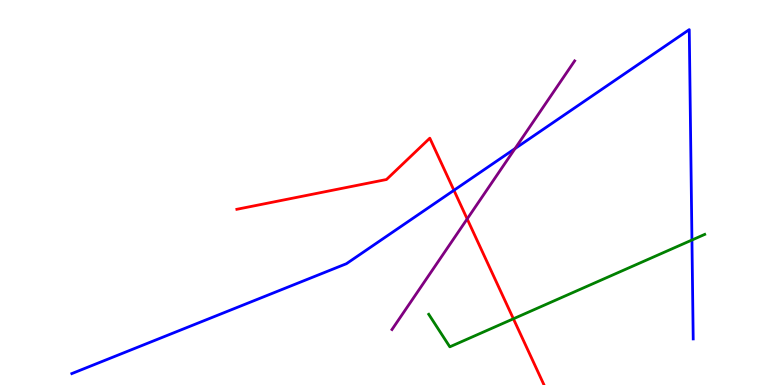[{'lines': ['blue', 'red'], 'intersections': [{'x': 5.86, 'y': 5.06}]}, {'lines': ['green', 'red'], 'intersections': [{'x': 6.62, 'y': 1.72}]}, {'lines': ['purple', 'red'], 'intersections': [{'x': 6.03, 'y': 4.31}]}, {'lines': ['blue', 'green'], 'intersections': [{'x': 8.93, 'y': 3.77}]}, {'lines': ['blue', 'purple'], 'intersections': [{'x': 6.65, 'y': 6.14}]}, {'lines': ['green', 'purple'], 'intersections': []}]